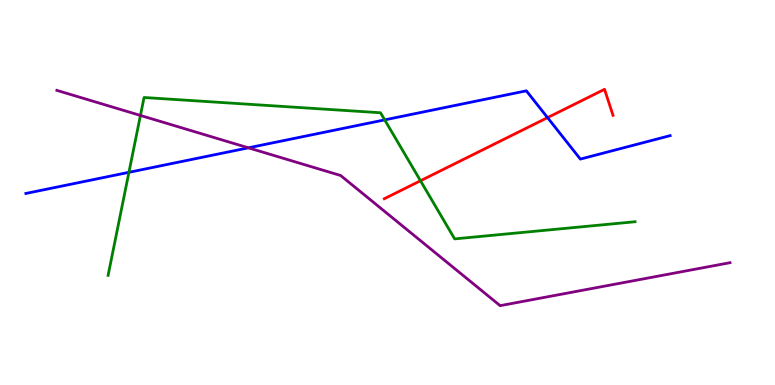[{'lines': ['blue', 'red'], 'intersections': [{'x': 7.07, 'y': 6.94}]}, {'lines': ['green', 'red'], 'intersections': [{'x': 5.43, 'y': 5.3}]}, {'lines': ['purple', 'red'], 'intersections': []}, {'lines': ['blue', 'green'], 'intersections': [{'x': 1.66, 'y': 5.52}, {'x': 4.96, 'y': 6.89}]}, {'lines': ['blue', 'purple'], 'intersections': [{'x': 3.21, 'y': 6.16}]}, {'lines': ['green', 'purple'], 'intersections': [{'x': 1.81, 'y': 7.0}]}]